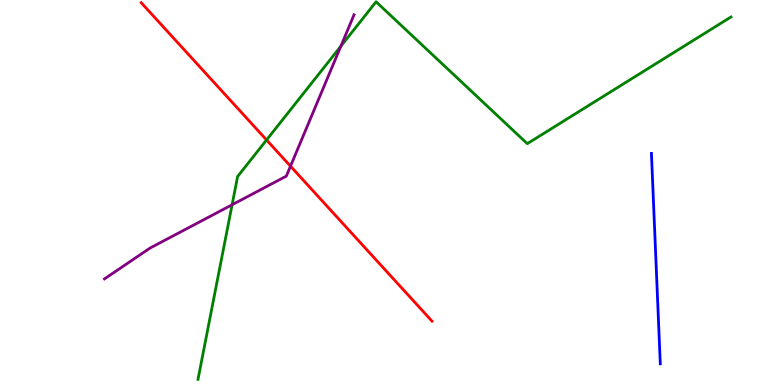[{'lines': ['blue', 'red'], 'intersections': []}, {'lines': ['green', 'red'], 'intersections': [{'x': 3.44, 'y': 6.36}]}, {'lines': ['purple', 'red'], 'intersections': [{'x': 3.75, 'y': 5.68}]}, {'lines': ['blue', 'green'], 'intersections': []}, {'lines': ['blue', 'purple'], 'intersections': []}, {'lines': ['green', 'purple'], 'intersections': [{'x': 2.99, 'y': 4.68}, {'x': 4.4, 'y': 8.8}]}]